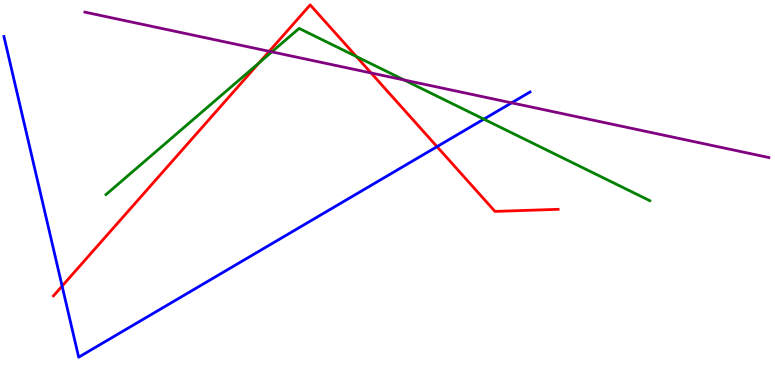[{'lines': ['blue', 'red'], 'intersections': [{'x': 0.801, 'y': 2.57}, {'x': 5.64, 'y': 6.19}]}, {'lines': ['green', 'red'], 'intersections': [{'x': 3.34, 'y': 8.37}, {'x': 4.6, 'y': 8.53}]}, {'lines': ['purple', 'red'], 'intersections': [{'x': 3.47, 'y': 8.67}, {'x': 4.79, 'y': 8.1}]}, {'lines': ['blue', 'green'], 'intersections': [{'x': 6.24, 'y': 6.91}]}, {'lines': ['blue', 'purple'], 'intersections': [{'x': 6.6, 'y': 7.33}]}, {'lines': ['green', 'purple'], 'intersections': [{'x': 3.51, 'y': 8.65}, {'x': 5.21, 'y': 7.92}]}]